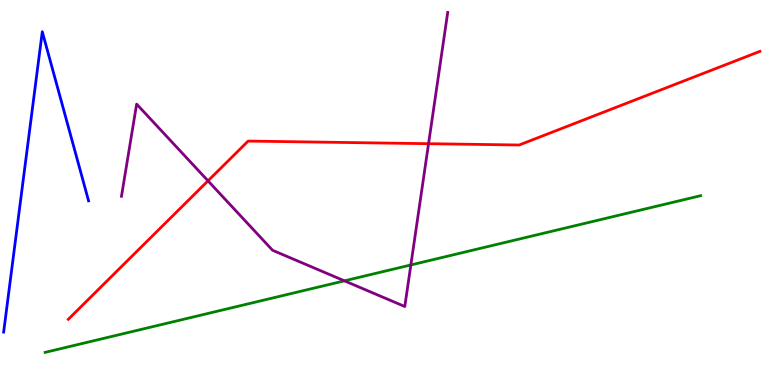[{'lines': ['blue', 'red'], 'intersections': []}, {'lines': ['green', 'red'], 'intersections': []}, {'lines': ['purple', 'red'], 'intersections': [{'x': 2.68, 'y': 5.3}, {'x': 5.53, 'y': 6.27}]}, {'lines': ['blue', 'green'], 'intersections': []}, {'lines': ['blue', 'purple'], 'intersections': []}, {'lines': ['green', 'purple'], 'intersections': [{'x': 4.44, 'y': 2.71}, {'x': 5.3, 'y': 3.12}]}]